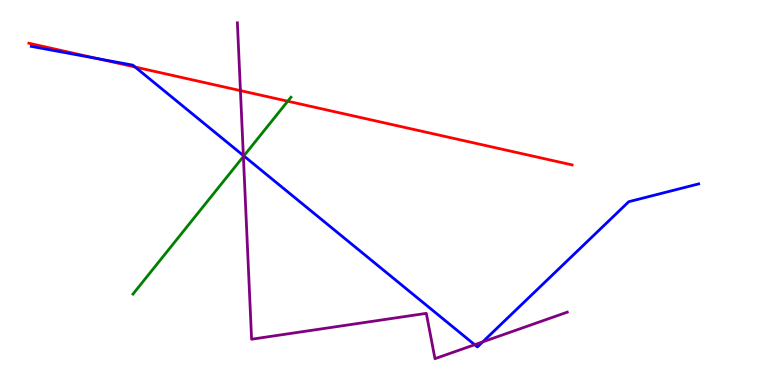[{'lines': ['blue', 'red'], 'intersections': [{'x': 1.26, 'y': 8.48}, {'x': 1.74, 'y': 8.26}]}, {'lines': ['green', 'red'], 'intersections': [{'x': 3.71, 'y': 7.37}]}, {'lines': ['purple', 'red'], 'intersections': [{'x': 3.1, 'y': 7.65}]}, {'lines': ['blue', 'green'], 'intersections': [{'x': 3.15, 'y': 5.95}]}, {'lines': ['blue', 'purple'], 'intersections': [{'x': 3.14, 'y': 5.96}, {'x': 6.12, 'y': 1.05}, {'x': 6.23, 'y': 1.12}]}, {'lines': ['green', 'purple'], 'intersections': [{'x': 3.14, 'y': 5.94}]}]